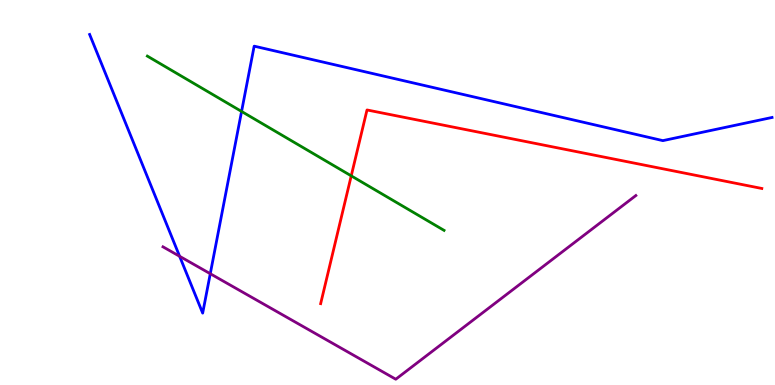[{'lines': ['blue', 'red'], 'intersections': []}, {'lines': ['green', 'red'], 'intersections': [{'x': 4.53, 'y': 5.43}]}, {'lines': ['purple', 'red'], 'intersections': []}, {'lines': ['blue', 'green'], 'intersections': [{'x': 3.12, 'y': 7.11}]}, {'lines': ['blue', 'purple'], 'intersections': [{'x': 2.32, 'y': 3.34}, {'x': 2.71, 'y': 2.89}]}, {'lines': ['green', 'purple'], 'intersections': []}]